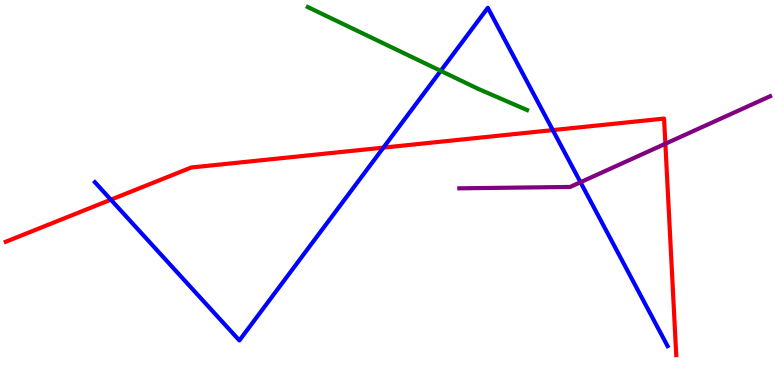[{'lines': ['blue', 'red'], 'intersections': [{'x': 1.43, 'y': 4.81}, {'x': 4.95, 'y': 6.17}, {'x': 7.13, 'y': 6.62}]}, {'lines': ['green', 'red'], 'intersections': []}, {'lines': ['purple', 'red'], 'intersections': [{'x': 8.59, 'y': 6.27}]}, {'lines': ['blue', 'green'], 'intersections': [{'x': 5.69, 'y': 8.16}]}, {'lines': ['blue', 'purple'], 'intersections': [{'x': 7.49, 'y': 5.27}]}, {'lines': ['green', 'purple'], 'intersections': []}]